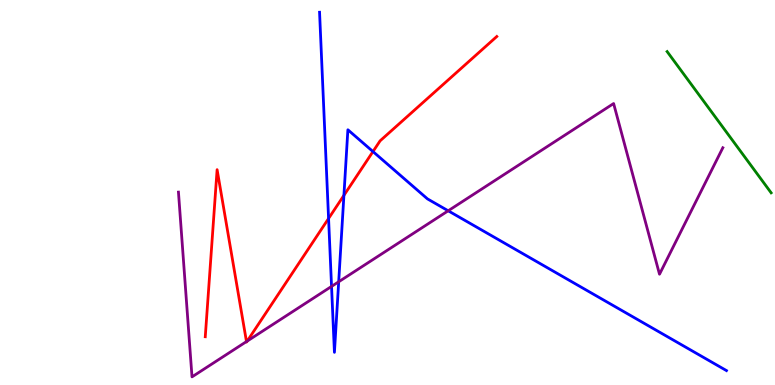[{'lines': ['blue', 'red'], 'intersections': [{'x': 4.24, 'y': 4.33}, {'x': 4.44, 'y': 4.93}, {'x': 4.81, 'y': 6.06}]}, {'lines': ['green', 'red'], 'intersections': []}, {'lines': ['purple', 'red'], 'intersections': [{'x': 3.18, 'y': 1.13}, {'x': 3.19, 'y': 1.14}]}, {'lines': ['blue', 'green'], 'intersections': []}, {'lines': ['blue', 'purple'], 'intersections': [{'x': 4.28, 'y': 2.56}, {'x': 4.37, 'y': 2.68}, {'x': 5.78, 'y': 4.52}]}, {'lines': ['green', 'purple'], 'intersections': []}]